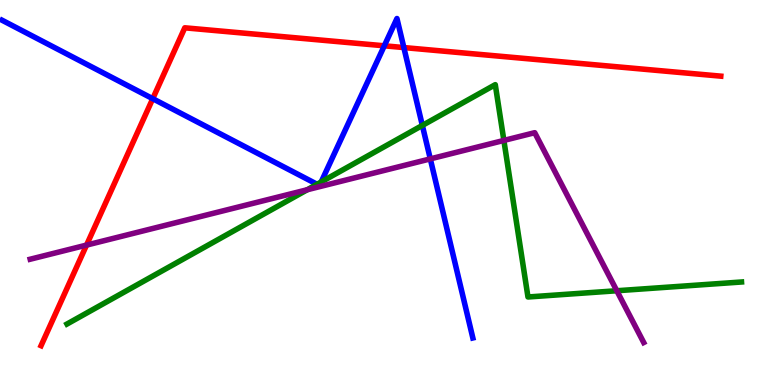[{'lines': ['blue', 'red'], 'intersections': [{'x': 1.97, 'y': 7.44}, {'x': 4.96, 'y': 8.81}, {'x': 5.21, 'y': 8.76}]}, {'lines': ['green', 'red'], 'intersections': []}, {'lines': ['purple', 'red'], 'intersections': [{'x': 1.12, 'y': 3.63}]}, {'lines': ['blue', 'green'], 'intersections': [{'x': 4.09, 'y': 5.21}, {'x': 4.14, 'y': 5.27}, {'x': 5.45, 'y': 6.74}]}, {'lines': ['blue', 'purple'], 'intersections': [{'x': 5.55, 'y': 5.87}]}, {'lines': ['green', 'purple'], 'intersections': [{'x': 3.96, 'y': 5.07}, {'x': 6.5, 'y': 6.35}, {'x': 7.96, 'y': 2.45}]}]